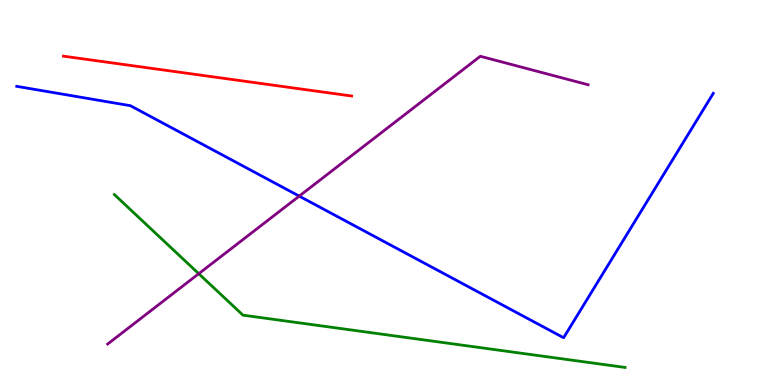[{'lines': ['blue', 'red'], 'intersections': []}, {'lines': ['green', 'red'], 'intersections': []}, {'lines': ['purple', 'red'], 'intersections': []}, {'lines': ['blue', 'green'], 'intersections': []}, {'lines': ['blue', 'purple'], 'intersections': [{'x': 3.86, 'y': 4.91}]}, {'lines': ['green', 'purple'], 'intersections': [{'x': 2.56, 'y': 2.89}]}]